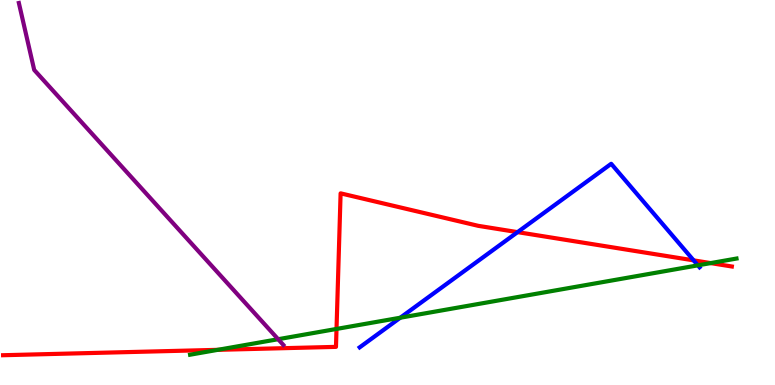[{'lines': ['blue', 'red'], 'intersections': [{'x': 6.68, 'y': 3.97}, {'x': 8.95, 'y': 3.24}]}, {'lines': ['green', 'red'], 'intersections': [{'x': 2.81, 'y': 0.913}, {'x': 4.34, 'y': 1.46}, {'x': 9.17, 'y': 3.17}]}, {'lines': ['purple', 'red'], 'intersections': []}, {'lines': ['blue', 'green'], 'intersections': [{'x': 5.16, 'y': 1.75}, {'x': 9.0, 'y': 3.11}]}, {'lines': ['blue', 'purple'], 'intersections': []}, {'lines': ['green', 'purple'], 'intersections': [{'x': 3.59, 'y': 1.19}]}]